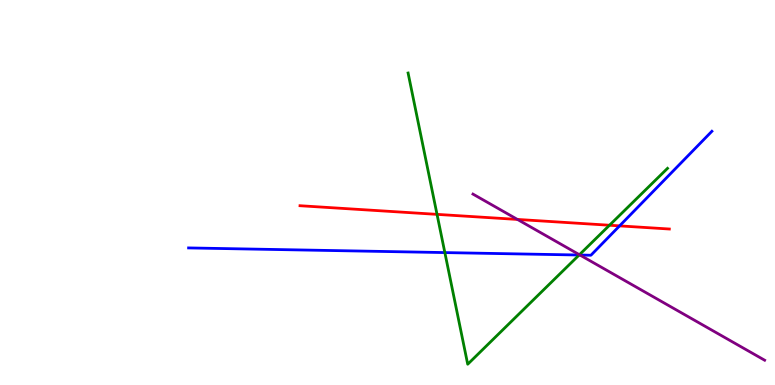[{'lines': ['blue', 'red'], 'intersections': [{'x': 7.99, 'y': 4.13}]}, {'lines': ['green', 'red'], 'intersections': [{'x': 5.64, 'y': 4.43}, {'x': 7.86, 'y': 4.15}]}, {'lines': ['purple', 'red'], 'intersections': [{'x': 6.68, 'y': 4.3}]}, {'lines': ['blue', 'green'], 'intersections': [{'x': 5.74, 'y': 3.44}, {'x': 7.47, 'y': 3.38}]}, {'lines': ['blue', 'purple'], 'intersections': [{'x': 7.48, 'y': 3.38}]}, {'lines': ['green', 'purple'], 'intersections': [{'x': 7.48, 'y': 3.38}]}]